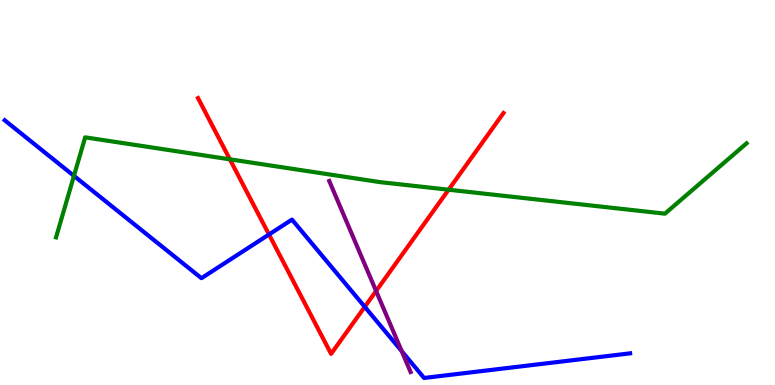[{'lines': ['blue', 'red'], 'intersections': [{'x': 3.47, 'y': 3.91}, {'x': 4.71, 'y': 2.03}]}, {'lines': ['green', 'red'], 'intersections': [{'x': 2.97, 'y': 5.86}, {'x': 5.79, 'y': 5.07}]}, {'lines': ['purple', 'red'], 'intersections': [{'x': 4.85, 'y': 2.44}]}, {'lines': ['blue', 'green'], 'intersections': [{'x': 0.954, 'y': 5.43}]}, {'lines': ['blue', 'purple'], 'intersections': [{'x': 5.18, 'y': 0.88}]}, {'lines': ['green', 'purple'], 'intersections': []}]